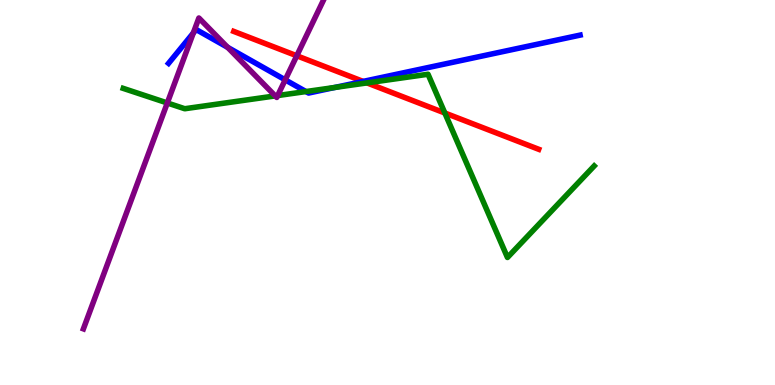[{'lines': ['blue', 'red'], 'intersections': [{'x': 4.69, 'y': 7.89}]}, {'lines': ['green', 'red'], 'intersections': [{'x': 4.74, 'y': 7.85}, {'x': 5.74, 'y': 7.07}]}, {'lines': ['purple', 'red'], 'intersections': [{'x': 3.83, 'y': 8.55}]}, {'lines': ['blue', 'green'], 'intersections': [{'x': 3.95, 'y': 7.62}, {'x': 4.32, 'y': 7.73}]}, {'lines': ['blue', 'purple'], 'intersections': [{'x': 2.49, 'y': 9.14}, {'x': 2.94, 'y': 8.77}, {'x': 3.68, 'y': 7.93}]}, {'lines': ['green', 'purple'], 'intersections': [{'x': 2.16, 'y': 7.33}, {'x': 3.55, 'y': 7.51}, {'x': 3.58, 'y': 7.52}]}]